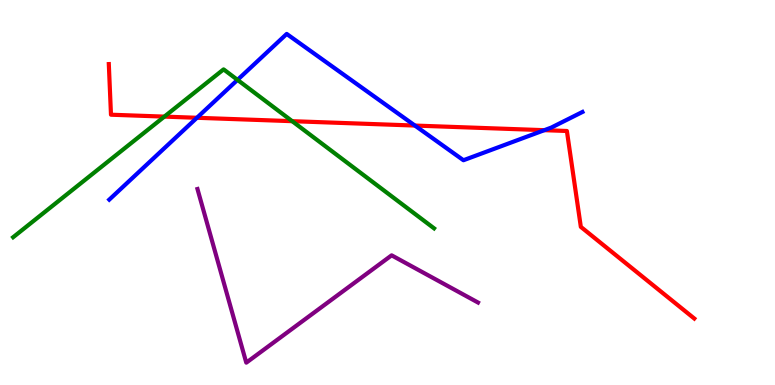[{'lines': ['blue', 'red'], 'intersections': [{'x': 2.54, 'y': 6.94}, {'x': 5.35, 'y': 6.74}, {'x': 7.02, 'y': 6.62}]}, {'lines': ['green', 'red'], 'intersections': [{'x': 2.12, 'y': 6.97}, {'x': 3.77, 'y': 6.85}]}, {'lines': ['purple', 'red'], 'intersections': []}, {'lines': ['blue', 'green'], 'intersections': [{'x': 3.06, 'y': 7.93}]}, {'lines': ['blue', 'purple'], 'intersections': []}, {'lines': ['green', 'purple'], 'intersections': []}]